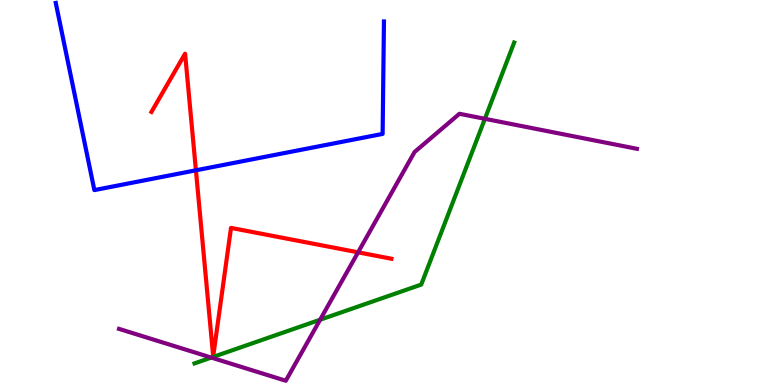[{'lines': ['blue', 'red'], 'intersections': [{'x': 2.53, 'y': 5.58}]}, {'lines': ['green', 'red'], 'intersections': []}, {'lines': ['purple', 'red'], 'intersections': [{'x': 4.62, 'y': 3.45}]}, {'lines': ['blue', 'green'], 'intersections': []}, {'lines': ['blue', 'purple'], 'intersections': []}, {'lines': ['green', 'purple'], 'intersections': [{'x': 2.73, 'y': 0.712}, {'x': 4.13, 'y': 1.7}, {'x': 6.26, 'y': 6.91}]}]